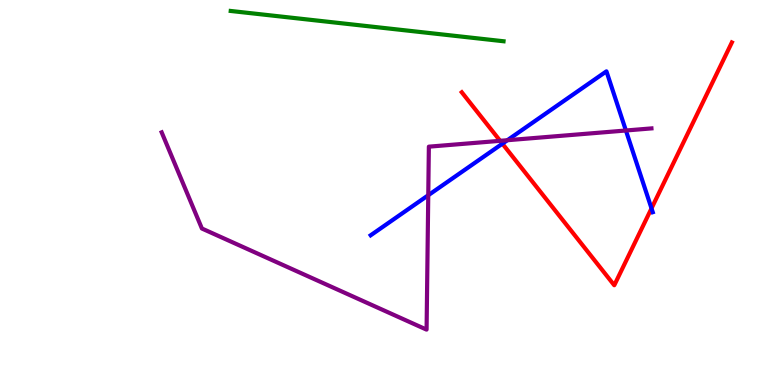[{'lines': ['blue', 'red'], 'intersections': [{'x': 6.48, 'y': 6.27}, {'x': 8.41, 'y': 4.59}]}, {'lines': ['green', 'red'], 'intersections': []}, {'lines': ['purple', 'red'], 'intersections': [{'x': 6.45, 'y': 6.34}]}, {'lines': ['blue', 'green'], 'intersections': []}, {'lines': ['blue', 'purple'], 'intersections': [{'x': 5.53, 'y': 4.93}, {'x': 6.55, 'y': 6.36}, {'x': 8.08, 'y': 6.61}]}, {'lines': ['green', 'purple'], 'intersections': []}]